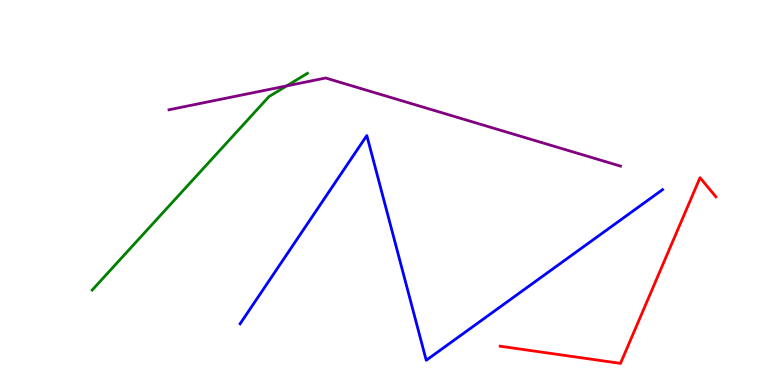[{'lines': ['blue', 'red'], 'intersections': []}, {'lines': ['green', 'red'], 'intersections': []}, {'lines': ['purple', 'red'], 'intersections': []}, {'lines': ['blue', 'green'], 'intersections': []}, {'lines': ['blue', 'purple'], 'intersections': []}, {'lines': ['green', 'purple'], 'intersections': [{'x': 3.7, 'y': 7.77}]}]